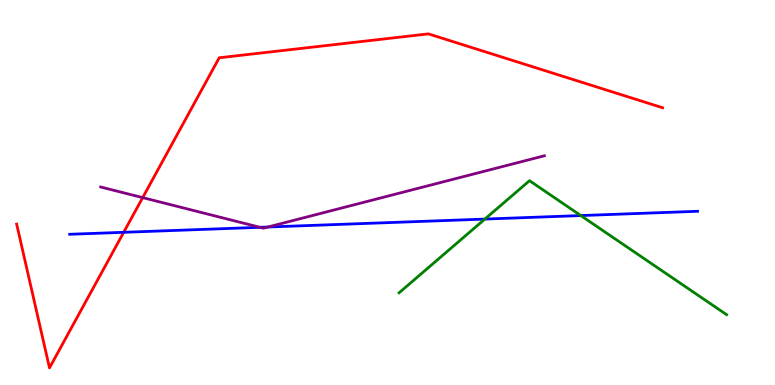[{'lines': ['blue', 'red'], 'intersections': [{'x': 1.6, 'y': 3.97}]}, {'lines': ['green', 'red'], 'intersections': []}, {'lines': ['purple', 'red'], 'intersections': [{'x': 1.84, 'y': 4.87}]}, {'lines': ['blue', 'green'], 'intersections': [{'x': 6.26, 'y': 4.31}, {'x': 7.49, 'y': 4.4}]}, {'lines': ['blue', 'purple'], 'intersections': [{'x': 3.35, 'y': 4.1}, {'x': 3.46, 'y': 4.1}]}, {'lines': ['green', 'purple'], 'intersections': []}]